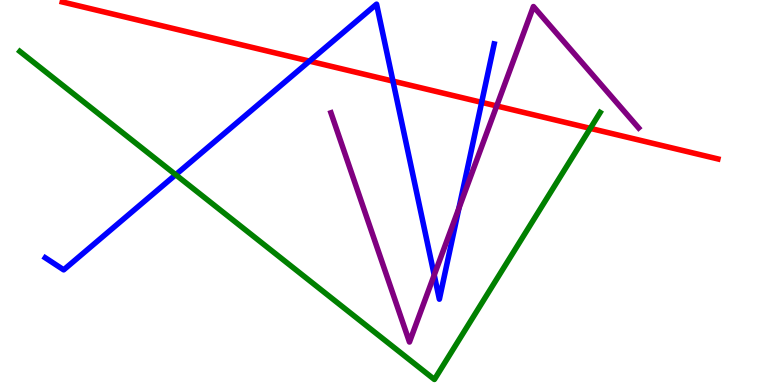[{'lines': ['blue', 'red'], 'intersections': [{'x': 3.99, 'y': 8.41}, {'x': 5.07, 'y': 7.89}, {'x': 6.21, 'y': 7.34}]}, {'lines': ['green', 'red'], 'intersections': [{'x': 7.62, 'y': 6.67}]}, {'lines': ['purple', 'red'], 'intersections': [{'x': 6.41, 'y': 7.25}]}, {'lines': ['blue', 'green'], 'intersections': [{'x': 2.27, 'y': 5.46}]}, {'lines': ['blue', 'purple'], 'intersections': [{'x': 5.6, 'y': 2.86}, {'x': 5.92, 'y': 4.59}]}, {'lines': ['green', 'purple'], 'intersections': []}]